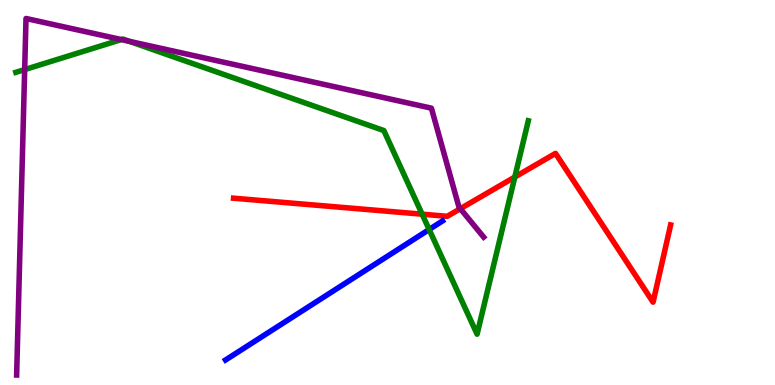[{'lines': ['blue', 'red'], 'intersections': []}, {'lines': ['green', 'red'], 'intersections': [{'x': 5.45, 'y': 4.44}, {'x': 6.64, 'y': 5.4}]}, {'lines': ['purple', 'red'], 'intersections': [{'x': 5.94, 'y': 4.58}]}, {'lines': ['blue', 'green'], 'intersections': [{'x': 5.54, 'y': 4.04}]}, {'lines': ['blue', 'purple'], 'intersections': []}, {'lines': ['green', 'purple'], 'intersections': [{'x': 0.318, 'y': 8.19}, {'x': 1.57, 'y': 8.97}, {'x': 1.67, 'y': 8.93}]}]